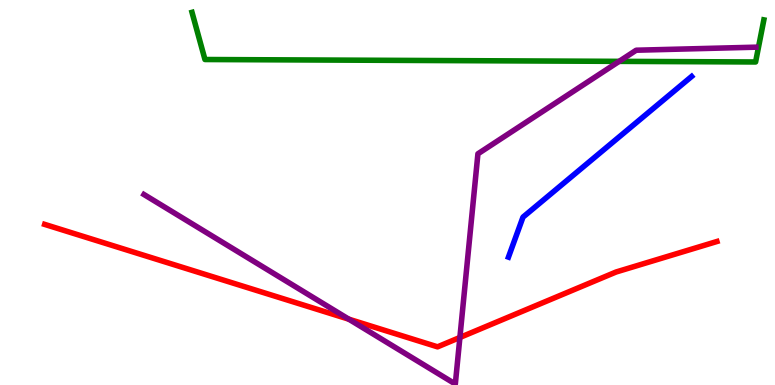[{'lines': ['blue', 'red'], 'intersections': []}, {'lines': ['green', 'red'], 'intersections': []}, {'lines': ['purple', 'red'], 'intersections': [{'x': 4.5, 'y': 1.71}, {'x': 5.93, 'y': 1.23}]}, {'lines': ['blue', 'green'], 'intersections': []}, {'lines': ['blue', 'purple'], 'intersections': []}, {'lines': ['green', 'purple'], 'intersections': [{'x': 7.99, 'y': 8.41}]}]